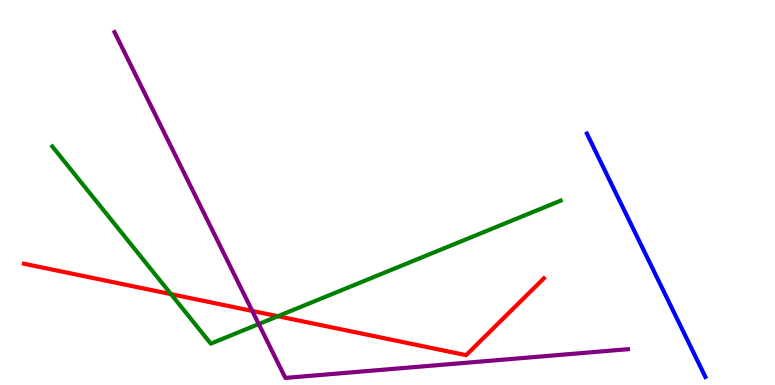[{'lines': ['blue', 'red'], 'intersections': []}, {'lines': ['green', 'red'], 'intersections': [{'x': 2.21, 'y': 2.36}, {'x': 3.59, 'y': 1.79}]}, {'lines': ['purple', 'red'], 'intersections': [{'x': 3.25, 'y': 1.92}]}, {'lines': ['blue', 'green'], 'intersections': []}, {'lines': ['blue', 'purple'], 'intersections': []}, {'lines': ['green', 'purple'], 'intersections': [{'x': 3.34, 'y': 1.58}]}]